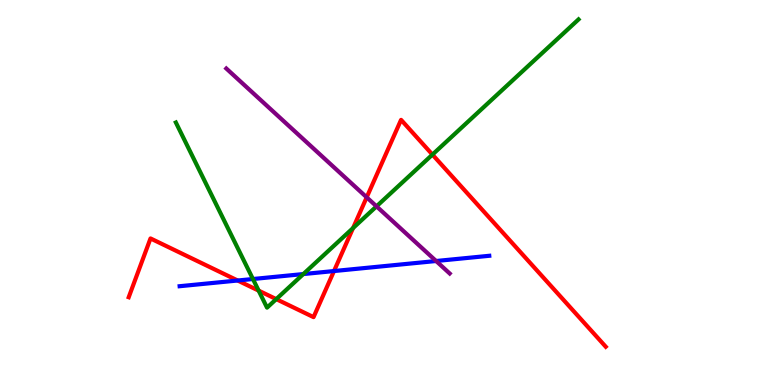[{'lines': ['blue', 'red'], 'intersections': [{'x': 3.07, 'y': 2.71}, {'x': 4.31, 'y': 2.96}]}, {'lines': ['green', 'red'], 'intersections': [{'x': 3.34, 'y': 2.45}, {'x': 3.56, 'y': 2.23}, {'x': 4.56, 'y': 4.08}, {'x': 5.58, 'y': 5.98}]}, {'lines': ['purple', 'red'], 'intersections': [{'x': 4.73, 'y': 4.87}]}, {'lines': ['blue', 'green'], 'intersections': [{'x': 3.26, 'y': 2.75}, {'x': 3.91, 'y': 2.88}]}, {'lines': ['blue', 'purple'], 'intersections': [{'x': 5.63, 'y': 3.22}]}, {'lines': ['green', 'purple'], 'intersections': [{'x': 4.86, 'y': 4.64}]}]